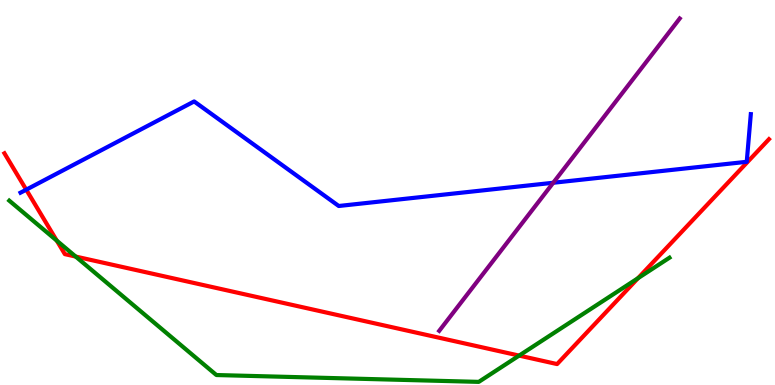[{'lines': ['blue', 'red'], 'intersections': [{'x': 0.338, 'y': 5.07}]}, {'lines': ['green', 'red'], 'intersections': [{'x': 0.733, 'y': 3.75}, {'x': 0.977, 'y': 3.34}, {'x': 6.7, 'y': 0.764}, {'x': 8.23, 'y': 2.77}]}, {'lines': ['purple', 'red'], 'intersections': []}, {'lines': ['blue', 'green'], 'intersections': []}, {'lines': ['blue', 'purple'], 'intersections': [{'x': 7.14, 'y': 5.25}]}, {'lines': ['green', 'purple'], 'intersections': []}]